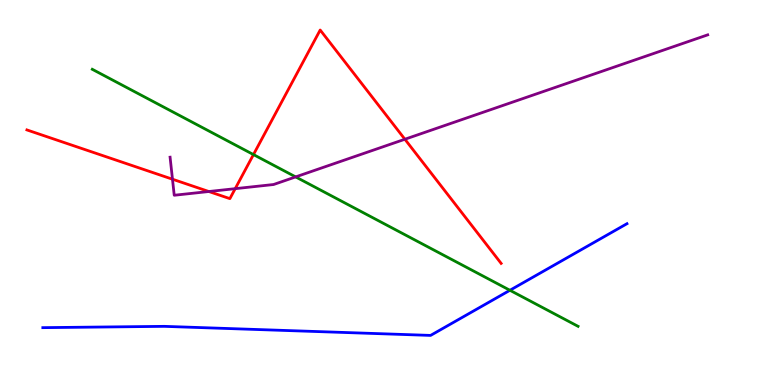[{'lines': ['blue', 'red'], 'intersections': []}, {'lines': ['green', 'red'], 'intersections': [{'x': 3.27, 'y': 5.98}]}, {'lines': ['purple', 'red'], 'intersections': [{'x': 2.23, 'y': 5.35}, {'x': 2.69, 'y': 5.03}, {'x': 3.03, 'y': 5.1}, {'x': 5.22, 'y': 6.38}]}, {'lines': ['blue', 'green'], 'intersections': [{'x': 6.58, 'y': 2.46}]}, {'lines': ['blue', 'purple'], 'intersections': []}, {'lines': ['green', 'purple'], 'intersections': [{'x': 3.81, 'y': 5.41}]}]